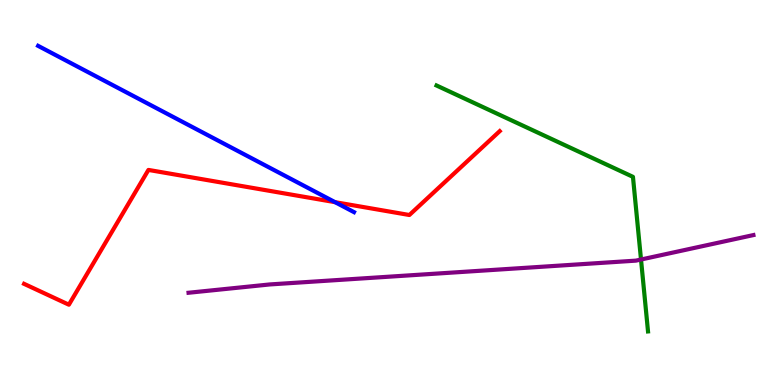[{'lines': ['blue', 'red'], 'intersections': [{'x': 4.32, 'y': 4.75}]}, {'lines': ['green', 'red'], 'intersections': []}, {'lines': ['purple', 'red'], 'intersections': []}, {'lines': ['blue', 'green'], 'intersections': []}, {'lines': ['blue', 'purple'], 'intersections': []}, {'lines': ['green', 'purple'], 'intersections': [{'x': 8.27, 'y': 3.26}]}]